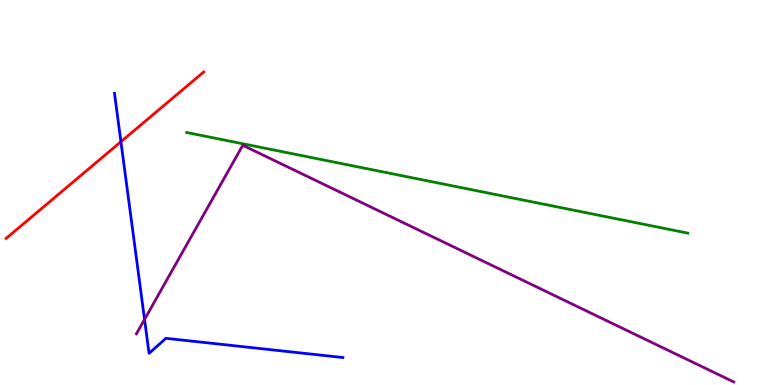[{'lines': ['blue', 'red'], 'intersections': [{'x': 1.56, 'y': 6.32}]}, {'lines': ['green', 'red'], 'intersections': []}, {'lines': ['purple', 'red'], 'intersections': []}, {'lines': ['blue', 'green'], 'intersections': []}, {'lines': ['blue', 'purple'], 'intersections': [{'x': 1.87, 'y': 1.7}]}, {'lines': ['green', 'purple'], 'intersections': []}]